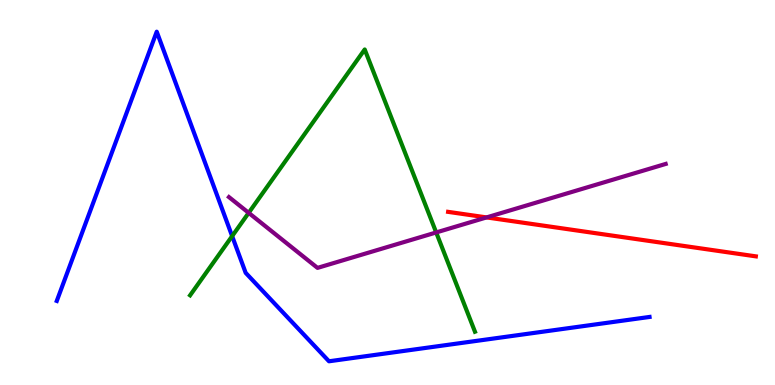[{'lines': ['blue', 'red'], 'intersections': []}, {'lines': ['green', 'red'], 'intersections': []}, {'lines': ['purple', 'red'], 'intersections': [{'x': 6.28, 'y': 4.35}]}, {'lines': ['blue', 'green'], 'intersections': [{'x': 3.0, 'y': 3.87}]}, {'lines': ['blue', 'purple'], 'intersections': []}, {'lines': ['green', 'purple'], 'intersections': [{'x': 3.21, 'y': 4.47}, {'x': 5.63, 'y': 3.96}]}]